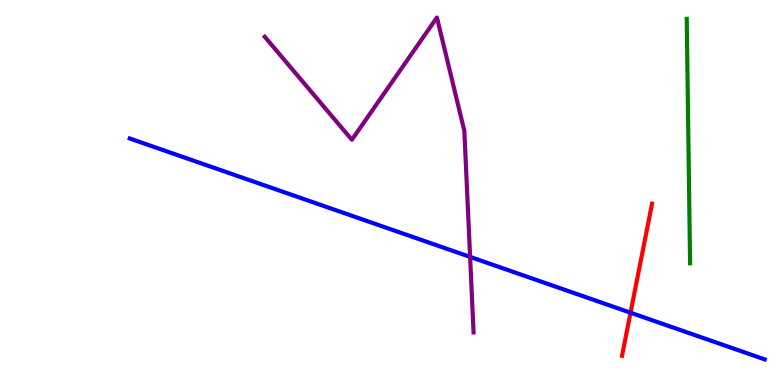[{'lines': ['blue', 'red'], 'intersections': [{'x': 8.14, 'y': 1.88}]}, {'lines': ['green', 'red'], 'intersections': []}, {'lines': ['purple', 'red'], 'intersections': []}, {'lines': ['blue', 'green'], 'intersections': []}, {'lines': ['blue', 'purple'], 'intersections': [{'x': 6.07, 'y': 3.33}]}, {'lines': ['green', 'purple'], 'intersections': []}]